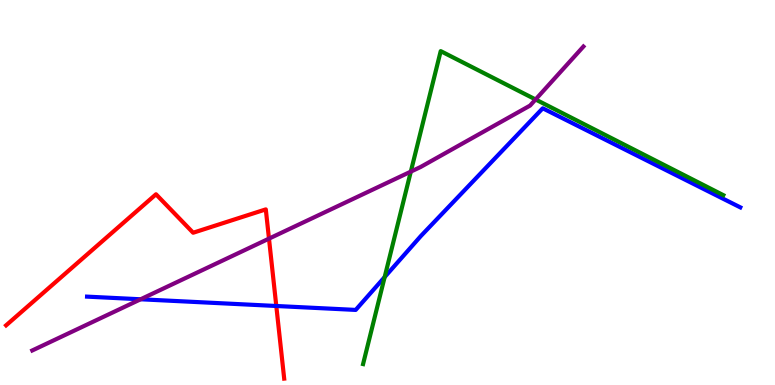[{'lines': ['blue', 'red'], 'intersections': [{'x': 3.57, 'y': 2.05}]}, {'lines': ['green', 'red'], 'intersections': []}, {'lines': ['purple', 'red'], 'intersections': [{'x': 3.47, 'y': 3.8}]}, {'lines': ['blue', 'green'], 'intersections': [{'x': 4.96, 'y': 2.8}]}, {'lines': ['blue', 'purple'], 'intersections': [{'x': 1.81, 'y': 2.23}]}, {'lines': ['green', 'purple'], 'intersections': [{'x': 5.3, 'y': 5.54}, {'x': 6.91, 'y': 7.42}]}]